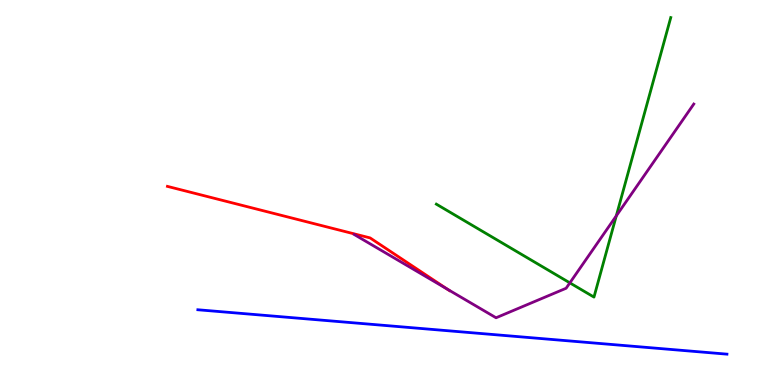[{'lines': ['blue', 'red'], 'intersections': []}, {'lines': ['green', 'red'], 'intersections': []}, {'lines': ['purple', 'red'], 'intersections': [{'x': 5.77, 'y': 2.49}]}, {'lines': ['blue', 'green'], 'intersections': []}, {'lines': ['blue', 'purple'], 'intersections': []}, {'lines': ['green', 'purple'], 'intersections': [{'x': 7.35, 'y': 2.65}, {'x': 7.95, 'y': 4.39}]}]